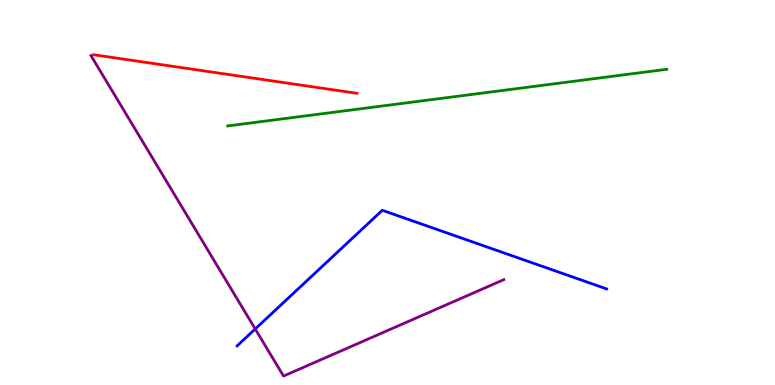[{'lines': ['blue', 'red'], 'intersections': []}, {'lines': ['green', 'red'], 'intersections': []}, {'lines': ['purple', 'red'], 'intersections': []}, {'lines': ['blue', 'green'], 'intersections': []}, {'lines': ['blue', 'purple'], 'intersections': [{'x': 3.29, 'y': 1.46}]}, {'lines': ['green', 'purple'], 'intersections': []}]